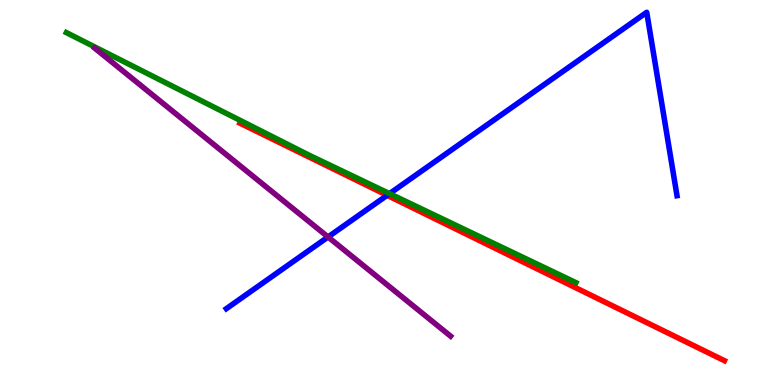[{'lines': ['blue', 'red'], 'intersections': [{'x': 5.0, 'y': 4.93}]}, {'lines': ['green', 'red'], 'intersections': []}, {'lines': ['purple', 'red'], 'intersections': []}, {'lines': ['blue', 'green'], 'intersections': [{'x': 5.03, 'y': 4.97}]}, {'lines': ['blue', 'purple'], 'intersections': [{'x': 4.23, 'y': 3.84}]}, {'lines': ['green', 'purple'], 'intersections': []}]